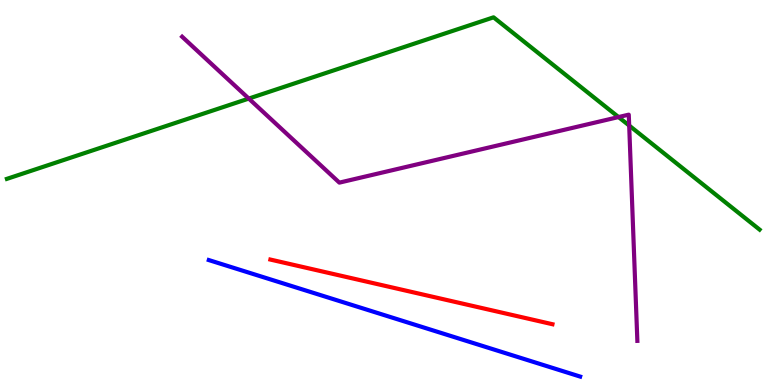[{'lines': ['blue', 'red'], 'intersections': []}, {'lines': ['green', 'red'], 'intersections': []}, {'lines': ['purple', 'red'], 'intersections': []}, {'lines': ['blue', 'green'], 'intersections': []}, {'lines': ['blue', 'purple'], 'intersections': []}, {'lines': ['green', 'purple'], 'intersections': [{'x': 3.21, 'y': 7.44}, {'x': 7.98, 'y': 6.96}, {'x': 8.12, 'y': 6.74}]}]